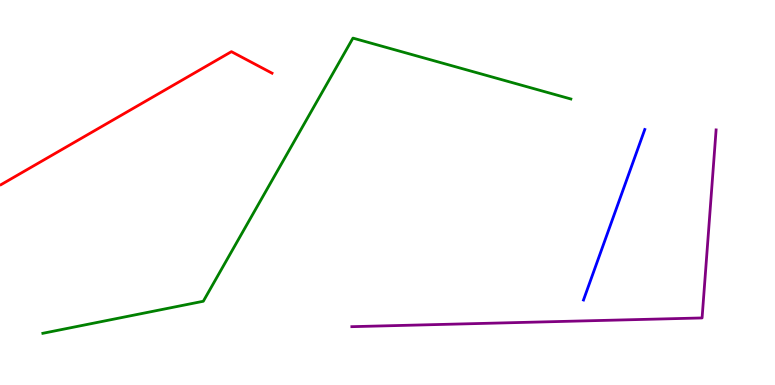[{'lines': ['blue', 'red'], 'intersections': []}, {'lines': ['green', 'red'], 'intersections': []}, {'lines': ['purple', 'red'], 'intersections': []}, {'lines': ['blue', 'green'], 'intersections': []}, {'lines': ['blue', 'purple'], 'intersections': []}, {'lines': ['green', 'purple'], 'intersections': []}]